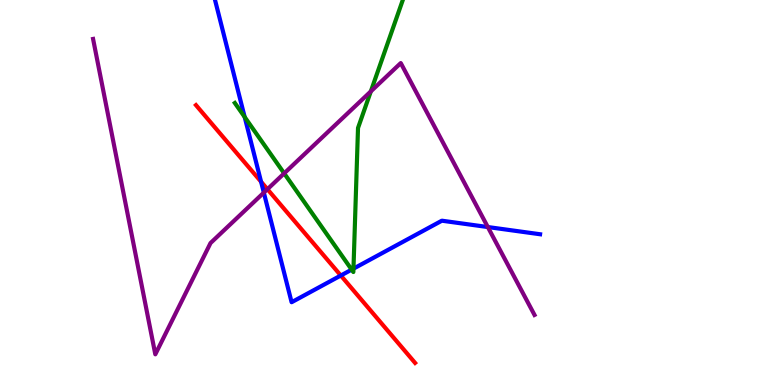[{'lines': ['blue', 'red'], 'intersections': [{'x': 3.37, 'y': 5.28}, {'x': 4.4, 'y': 2.84}]}, {'lines': ['green', 'red'], 'intersections': []}, {'lines': ['purple', 'red'], 'intersections': [{'x': 3.45, 'y': 5.09}]}, {'lines': ['blue', 'green'], 'intersections': [{'x': 3.16, 'y': 6.96}, {'x': 4.54, 'y': 3.0}, {'x': 4.56, 'y': 3.02}]}, {'lines': ['blue', 'purple'], 'intersections': [{'x': 3.4, 'y': 5.0}, {'x': 6.29, 'y': 4.1}]}, {'lines': ['green', 'purple'], 'intersections': [{'x': 3.67, 'y': 5.5}, {'x': 4.78, 'y': 7.63}]}]